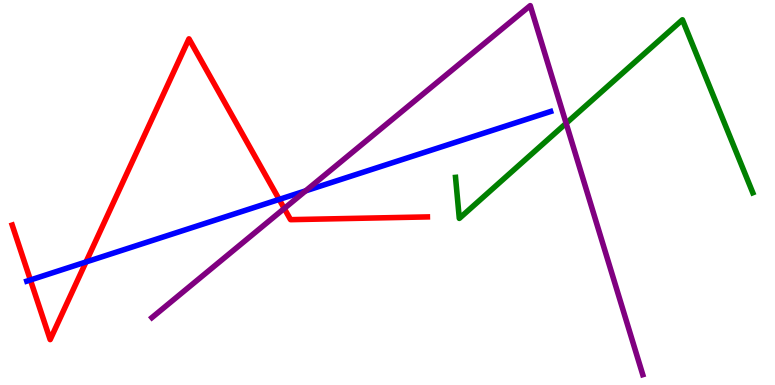[{'lines': ['blue', 'red'], 'intersections': [{'x': 0.392, 'y': 2.73}, {'x': 1.11, 'y': 3.2}, {'x': 3.6, 'y': 4.82}]}, {'lines': ['green', 'red'], 'intersections': []}, {'lines': ['purple', 'red'], 'intersections': [{'x': 3.67, 'y': 4.59}]}, {'lines': ['blue', 'green'], 'intersections': []}, {'lines': ['blue', 'purple'], 'intersections': [{'x': 3.94, 'y': 5.04}]}, {'lines': ['green', 'purple'], 'intersections': [{'x': 7.3, 'y': 6.8}]}]